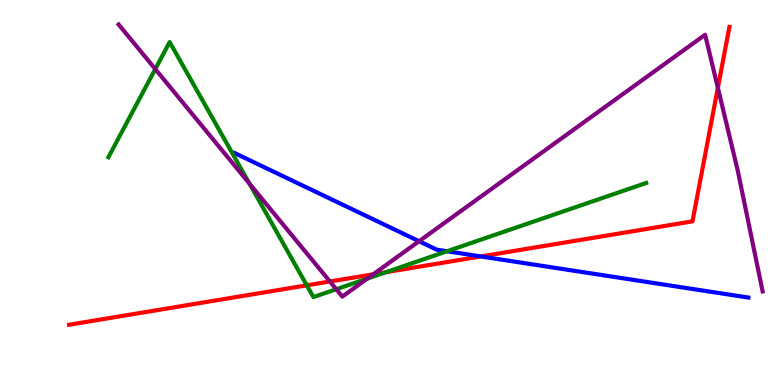[{'lines': ['blue', 'red'], 'intersections': [{'x': 6.2, 'y': 3.34}]}, {'lines': ['green', 'red'], 'intersections': [{'x': 3.96, 'y': 2.59}, {'x': 4.98, 'y': 2.93}]}, {'lines': ['purple', 'red'], 'intersections': [{'x': 4.26, 'y': 2.69}, {'x': 4.82, 'y': 2.88}, {'x': 9.26, 'y': 7.72}]}, {'lines': ['blue', 'green'], 'intersections': [{'x': 5.77, 'y': 3.47}]}, {'lines': ['blue', 'purple'], 'intersections': [{'x': 5.41, 'y': 3.73}]}, {'lines': ['green', 'purple'], 'intersections': [{'x': 2.0, 'y': 8.21}, {'x': 3.22, 'y': 5.23}, {'x': 4.34, 'y': 2.49}, {'x': 4.74, 'y': 2.76}]}]